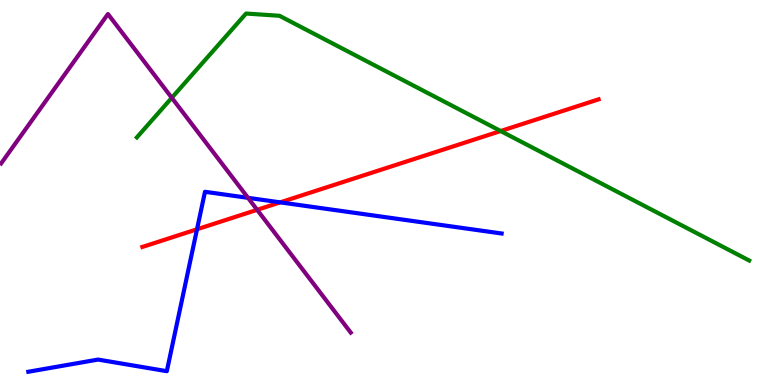[{'lines': ['blue', 'red'], 'intersections': [{'x': 2.54, 'y': 4.04}, {'x': 3.62, 'y': 4.74}]}, {'lines': ['green', 'red'], 'intersections': [{'x': 6.46, 'y': 6.6}]}, {'lines': ['purple', 'red'], 'intersections': [{'x': 3.32, 'y': 4.55}]}, {'lines': ['blue', 'green'], 'intersections': []}, {'lines': ['blue', 'purple'], 'intersections': [{'x': 3.2, 'y': 4.86}]}, {'lines': ['green', 'purple'], 'intersections': [{'x': 2.22, 'y': 7.46}]}]